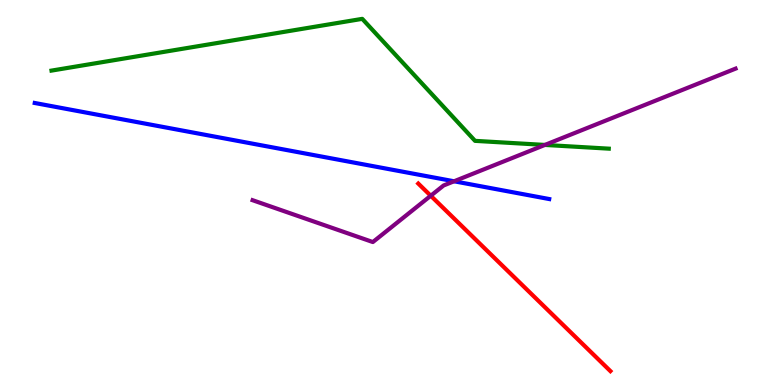[{'lines': ['blue', 'red'], 'intersections': []}, {'lines': ['green', 'red'], 'intersections': []}, {'lines': ['purple', 'red'], 'intersections': [{'x': 5.56, 'y': 4.92}]}, {'lines': ['blue', 'green'], 'intersections': []}, {'lines': ['blue', 'purple'], 'intersections': [{'x': 5.86, 'y': 5.29}]}, {'lines': ['green', 'purple'], 'intersections': [{'x': 7.03, 'y': 6.24}]}]